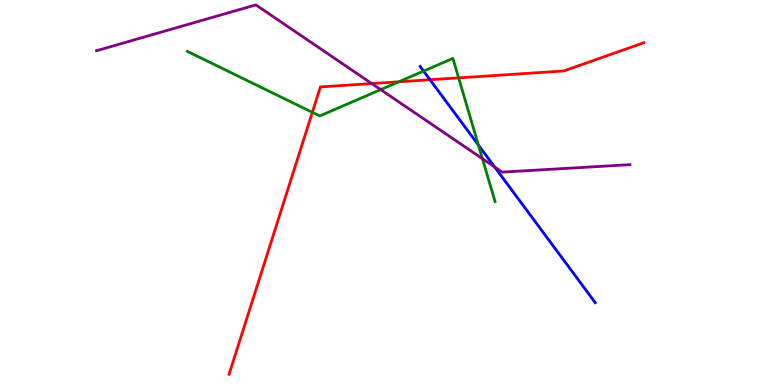[{'lines': ['blue', 'red'], 'intersections': [{'x': 5.55, 'y': 7.93}]}, {'lines': ['green', 'red'], 'intersections': [{'x': 4.03, 'y': 7.08}, {'x': 5.15, 'y': 7.88}, {'x': 5.92, 'y': 7.98}]}, {'lines': ['purple', 'red'], 'intersections': [{'x': 4.8, 'y': 7.83}]}, {'lines': ['blue', 'green'], 'intersections': [{'x': 5.47, 'y': 8.15}, {'x': 6.17, 'y': 6.23}]}, {'lines': ['blue', 'purple'], 'intersections': [{'x': 6.38, 'y': 5.66}]}, {'lines': ['green', 'purple'], 'intersections': [{'x': 4.91, 'y': 7.67}, {'x': 6.22, 'y': 5.88}]}]